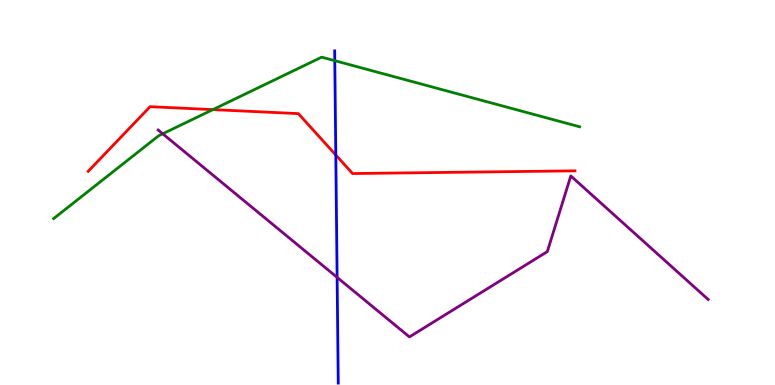[{'lines': ['blue', 'red'], 'intersections': [{'x': 4.33, 'y': 5.97}]}, {'lines': ['green', 'red'], 'intersections': [{'x': 2.75, 'y': 7.15}]}, {'lines': ['purple', 'red'], 'intersections': []}, {'lines': ['blue', 'green'], 'intersections': [{'x': 4.32, 'y': 8.42}]}, {'lines': ['blue', 'purple'], 'intersections': [{'x': 4.35, 'y': 2.8}]}, {'lines': ['green', 'purple'], 'intersections': [{'x': 2.1, 'y': 6.53}]}]